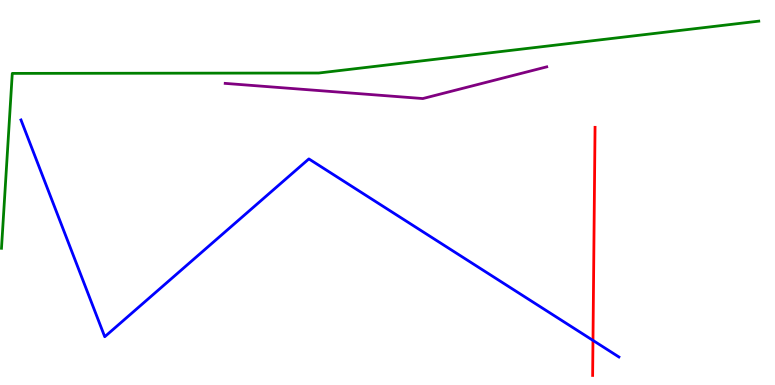[{'lines': ['blue', 'red'], 'intersections': [{'x': 7.65, 'y': 1.16}]}, {'lines': ['green', 'red'], 'intersections': []}, {'lines': ['purple', 'red'], 'intersections': []}, {'lines': ['blue', 'green'], 'intersections': []}, {'lines': ['blue', 'purple'], 'intersections': []}, {'lines': ['green', 'purple'], 'intersections': []}]